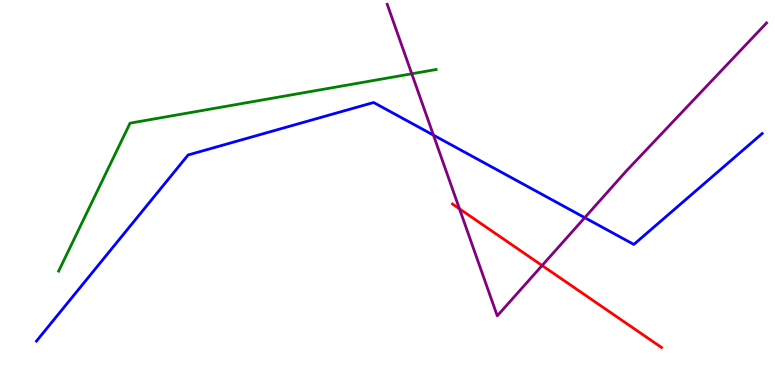[{'lines': ['blue', 'red'], 'intersections': []}, {'lines': ['green', 'red'], 'intersections': []}, {'lines': ['purple', 'red'], 'intersections': [{'x': 5.93, 'y': 4.58}, {'x': 6.99, 'y': 3.1}]}, {'lines': ['blue', 'green'], 'intersections': []}, {'lines': ['blue', 'purple'], 'intersections': [{'x': 5.59, 'y': 6.49}, {'x': 7.55, 'y': 4.35}]}, {'lines': ['green', 'purple'], 'intersections': [{'x': 5.31, 'y': 8.08}]}]